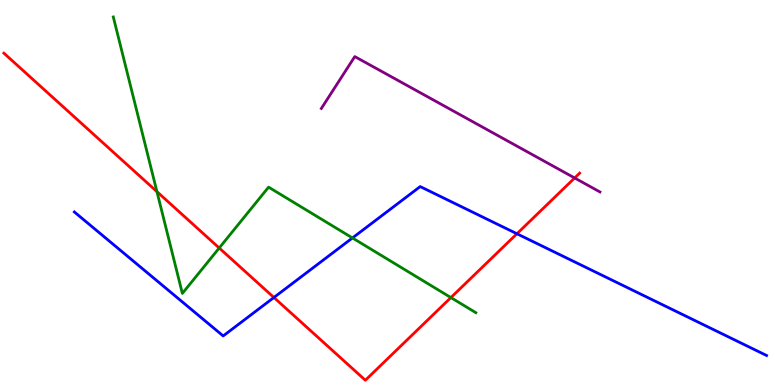[{'lines': ['blue', 'red'], 'intersections': [{'x': 3.53, 'y': 2.27}, {'x': 6.67, 'y': 3.93}]}, {'lines': ['green', 'red'], 'intersections': [{'x': 2.02, 'y': 5.02}, {'x': 2.83, 'y': 3.56}, {'x': 5.82, 'y': 2.27}]}, {'lines': ['purple', 'red'], 'intersections': [{'x': 7.41, 'y': 5.38}]}, {'lines': ['blue', 'green'], 'intersections': [{'x': 4.55, 'y': 3.82}]}, {'lines': ['blue', 'purple'], 'intersections': []}, {'lines': ['green', 'purple'], 'intersections': []}]